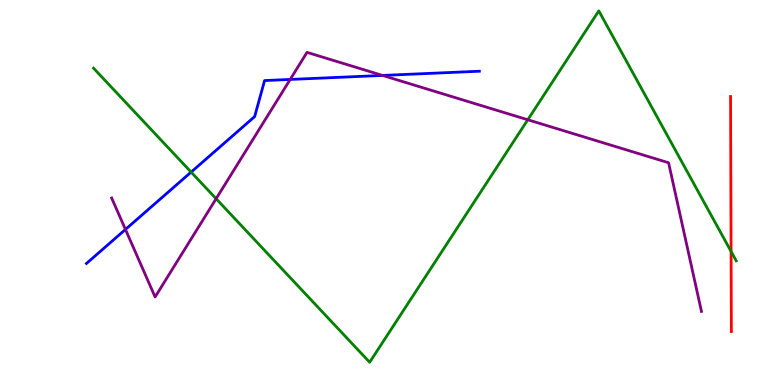[{'lines': ['blue', 'red'], 'intersections': []}, {'lines': ['green', 'red'], 'intersections': [{'x': 9.43, 'y': 3.47}]}, {'lines': ['purple', 'red'], 'intersections': []}, {'lines': ['blue', 'green'], 'intersections': [{'x': 2.47, 'y': 5.53}]}, {'lines': ['blue', 'purple'], 'intersections': [{'x': 1.62, 'y': 4.04}, {'x': 3.74, 'y': 7.94}, {'x': 4.94, 'y': 8.04}]}, {'lines': ['green', 'purple'], 'intersections': [{'x': 2.79, 'y': 4.84}, {'x': 6.81, 'y': 6.89}]}]